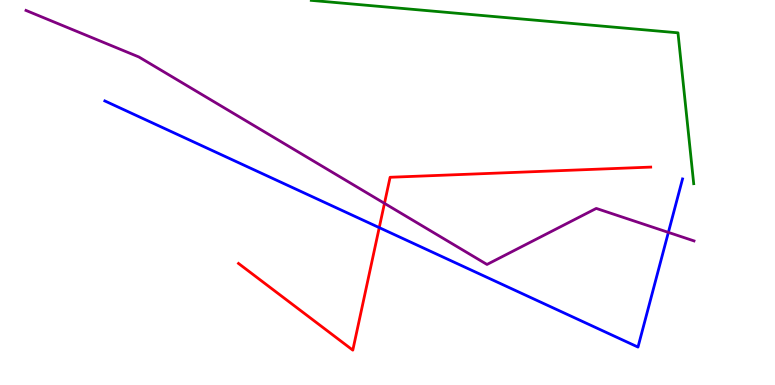[{'lines': ['blue', 'red'], 'intersections': [{'x': 4.89, 'y': 4.09}]}, {'lines': ['green', 'red'], 'intersections': []}, {'lines': ['purple', 'red'], 'intersections': [{'x': 4.96, 'y': 4.72}]}, {'lines': ['blue', 'green'], 'intersections': []}, {'lines': ['blue', 'purple'], 'intersections': [{'x': 8.62, 'y': 3.96}]}, {'lines': ['green', 'purple'], 'intersections': []}]